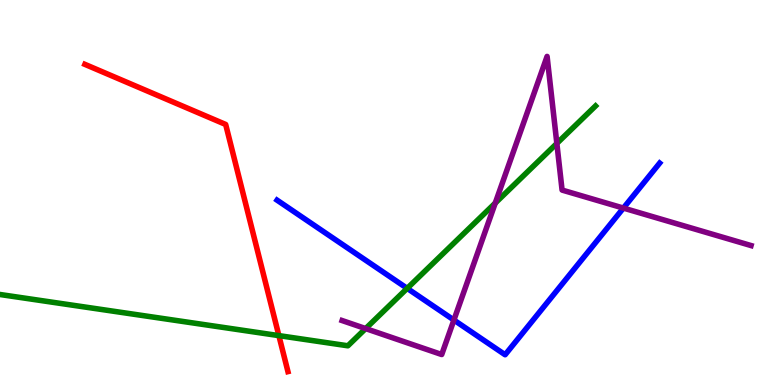[{'lines': ['blue', 'red'], 'intersections': []}, {'lines': ['green', 'red'], 'intersections': [{'x': 3.6, 'y': 1.28}]}, {'lines': ['purple', 'red'], 'intersections': []}, {'lines': ['blue', 'green'], 'intersections': [{'x': 5.25, 'y': 2.51}]}, {'lines': ['blue', 'purple'], 'intersections': [{'x': 5.86, 'y': 1.69}, {'x': 8.04, 'y': 4.6}]}, {'lines': ['green', 'purple'], 'intersections': [{'x': 4.72, 'y': 1.47}, {'x': 6.39, 'y': 4.73}, {'x': 7.19, 'y': 6.27}]}]